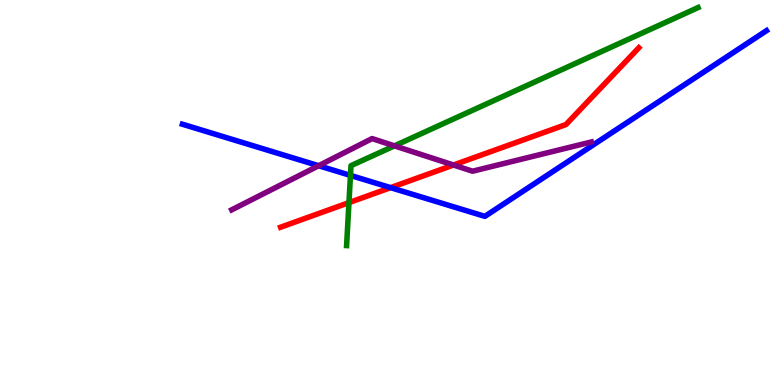[{'lines': ['blue', 'red'], 'intersections': [{'x': 5.04, 'y': 5.13}]}, {'lines': ['green', 'red'], 'intersections': [{'x': 4.5, 'y': 4.74}]}, {'lines': ['purple', 'red'], 'intersections': [{'x': 5.85, 'y': 5.71}]}, {'lines': ['blue', 'green'], 'intersections': [{'x': 4.52, 'y': 5.44}]}, {'lines': ['blue', 'purple'], 'intersections': [{'x': 4.11, 'y': 5.7}]}, {'lines': ['green', 'purple'], 'intersections': [{'x': 5.09, 'y': 6.21}]}]